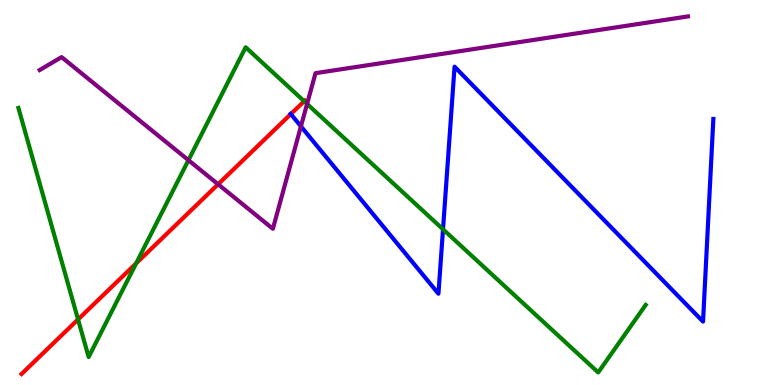[{'lines': ['blue', 'red'], 'intersections': [{'x': 3.75, 'y': 7.04}]}, {'lines': ['green', 'red'], 'intersections': [{'x': 1.01, 'y': 1.7}, {'x': 1.76, 'y': 3.16}, {'x': 3.92, 'y': 7.37}]}, {'lines': ['purple', 'red'], 'intersections': [{'x': 2.81, 'y': 5.21}]}, {'lines': ['blue', 'green'], 'intersections': [{'x': 5.72, 'y': 4.04}]}, {'lines': ['blue', 'purple'], 'intersections': [{'x': 3.88, 'y': 6.72}]}, {'lines': ['green', 'purple'], 'intersections': [{'x': 2.43, 'y': 5.84}, {'x': 3.96, 'y': 7.3}]}]